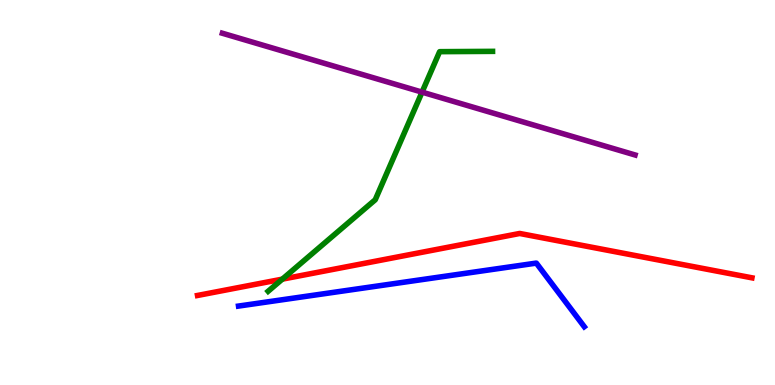[{'lines': ['blue', 'red'], 'intersections': []}, {'lines': ['green', 'red'], 'intersections': [{'x': 3.64, 'y': 2.75}]}, {'lines': ['purple', 'red'], 'intersections': []}, {'lines': ['blue', 'green'], 'intersections': []}, {'lines': ['blue', 'purple'], 'intersections': []}, {'lines': ['green', 'purple'], 'intersections': [{'x': 5.45, 'y': 7.61}]}]